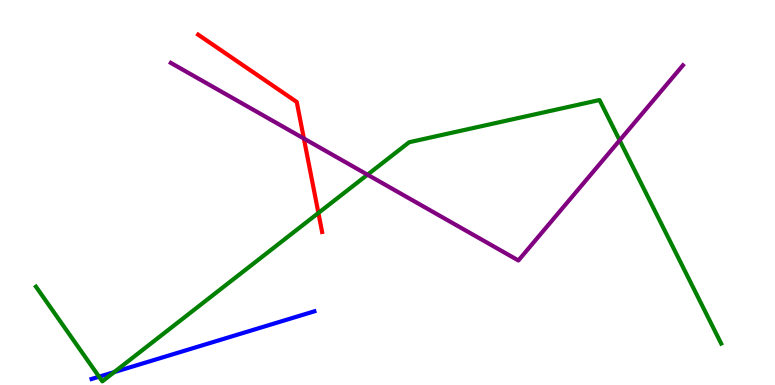[{'lines': ['blue', 'red'], 'intersections': []}, {'lines': ['green', 'red'], 'intersections': [{'x': 4.11, 'y': 4.47}]}, {'lines': ['purple', 'red'], 'intersections': [{'x': 3.92, 'y': 6.4}]}, {'lines': ['blue', 'green'], 'intersections': [{'x': 1.28, 'y': 0.216}, {'x': 1.47, 'y': 0.335}]}, {'lines': ['blue', 'purple'], 'intersections': []}, {'lines': ['green', 'purple'], 'intersections': [{'x': 4.74, 'y': 5.46}, {'x': 8.0, 'y': 6.35}]}]